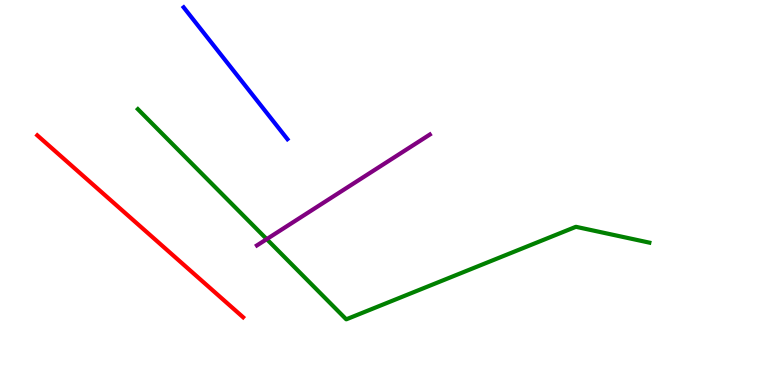[{'lines': ['blue', 'red'], 'intersections': []}, {'lines': ['green', 'red'], 'intersections': []}, {'lines': ['purple', 'red'], 'intersections': []}, {'lines': ['blue', 'green'], 'intersections': []}, {'lines': ['blue', 'purple'], 'intersections': []}, {'lines': ['green', 'purple'], 'intersections': [{'x': 3.44, 'y': 3.79}]}]